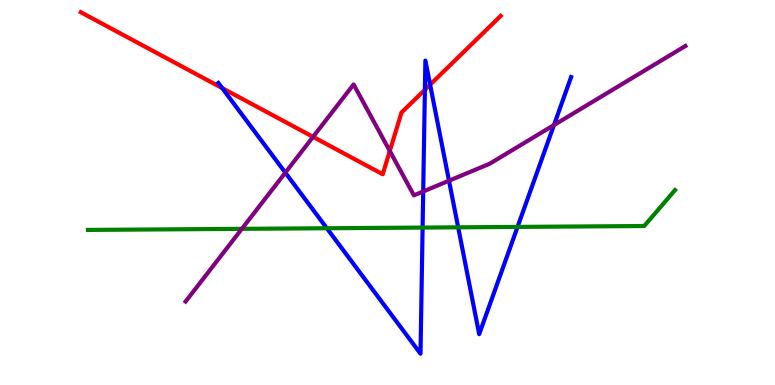[{'lines': ['blue', 'red'], 'intersections': [{'x': 2.87, 'y': 7.71}, {'x': 5.48, 'y': 7.67}, {'x': 5.55, 'y': 7.8}]}, {'lines': ['green', 'red'], 'intersections': []}, {'lines': ['purple', 'red'], 'intersections': [{'x': 4.04, 'y': 6.45}, {'x': 5.03, 'y': 6.08}]}, {'lines': ['blue', 'green'], 'intersections': [{'x': 4.22, 'y': 4.07}, {'x': 5.45, 'y': 4.09}, {'x': 5.91, 'y': 4.1}, {'x': 6.68, 'y': 4.11}]}, {'lines': ['blue', 'purple'], 'intersections': [{'x': 3.68, 'y': 5.52}, {'x': 5.46, 'y': 5.03}, {'x': 5.79, 'y': 5.31}, {'x': 7.15, 'y': 6.75}]}, {'lines': ['green', 'purple'], 'intersections': [{'x': 3.12, 'y': 4.06}]}]